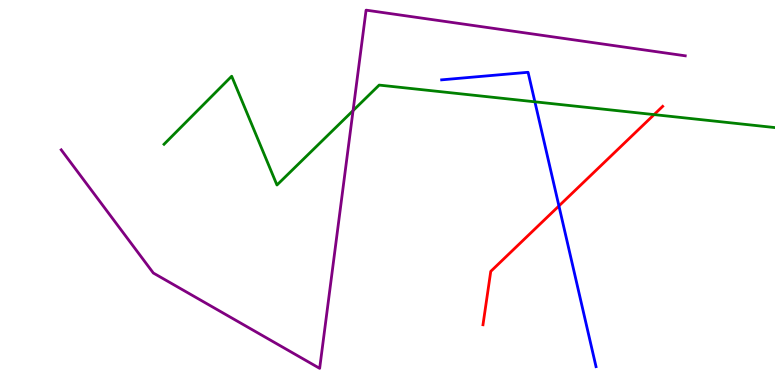[{'lines': ['blue', 'red'], 'intersections': [{'x': 7.21, 'y': 4.65}]}, {'lines': ['green', 'red'], 'intersections': [{'x': 8.44, 'y': 7.02}]}, {'lines': ['purple', 'red'], 'intersections': []}, {'lines': ['blue', 'green'], 'intersections': [{'x': 6.9, 'y': 7.36}]}, {'lines': ['blue', 'purple'], 'intersections': []}, {'lines': ['green', 'purple'], 'intersections': [{'x': 4.56, 'y': 7.13}]}]